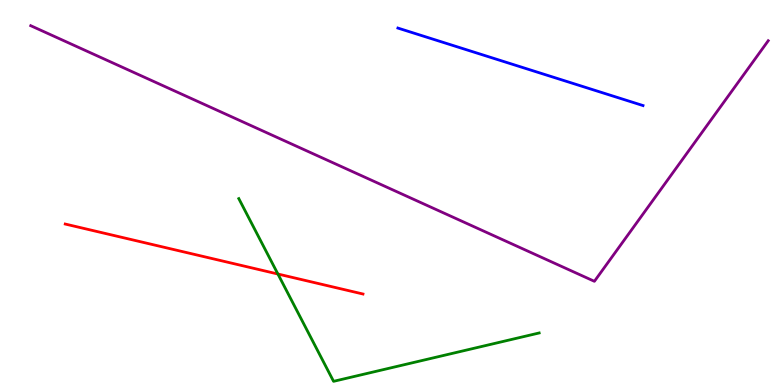[{'lines': ['blue', 'red'], 'intersections': []}, {'lines': ['green', 'red'], 'intersections': [{'x': 3.59, 'y': 2.88}]}, {'lines': ['purple', 'red'], 'intersections': []}, {'lines': ['blue', 'green'], 'intersections': []}, {'lines': ['blue', 'purple'], 'intersections': []}, {'lines': ['green', 'purple'], 'intersections': []}]